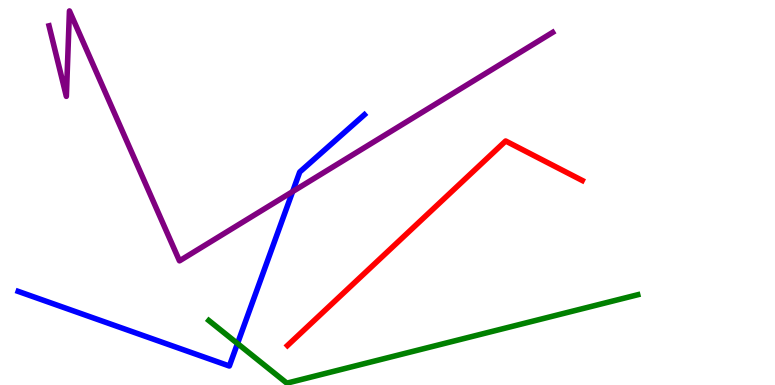[{'lines': ['blue', 'red'], 'intersections': []}, {'lines': ['green', 'red'], 'intersections': []}, {'lines': ['purple', 'red'], 'intersections': []}, {'lines': ['blue', 'green'], 'intersections': [{'x': 3.06, 'y': 1.08}]}, {'lines': ['blue', 'purple'], 'intersections': [{'x': 3.78, 'y': 5.02}]}, {'lines': ['green', 'purple'], 'intersections': []}]